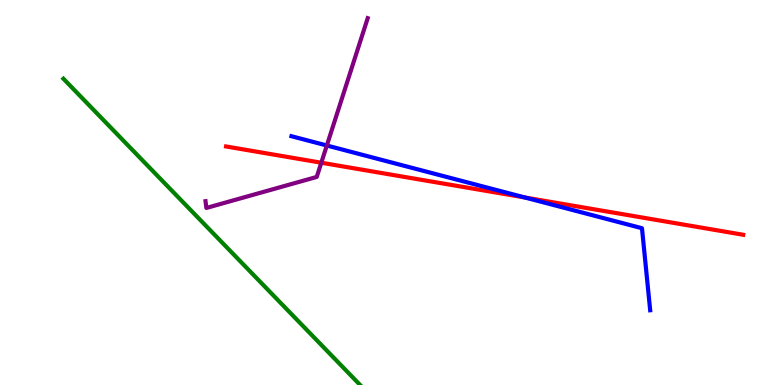[{'lines': ['blue', 'red'], 'intersections': [{'x': 6.77, 'y': 4.87}]}, {'lines': ['green', 'red'], 'intersections': []}, {'lines': ['purple', 'red'], 'intersections': [{'x': 4.15, 'y': 5.77}]}, {'lines': ['blue', 'green'], 'intersections': []}, {'lines': ['blue', 'purple'], 'intersections': [{'x': 4.22, 'y': 6.22}]}, {'lines': ['green', 'purple'], 'intersections': []}]